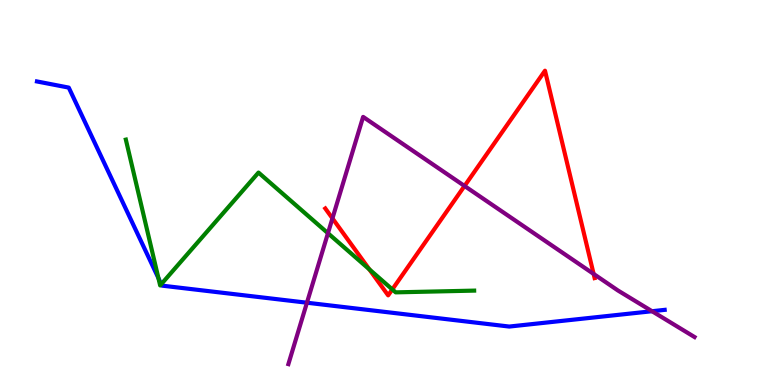[{'lines': ['blue', 'red'], 'intersections': []}, {'lines': ['green', 'red'], 'intersections': [{'x': 4.77, 'y': 3.0}, {'x': 5.06, 'y': 2.48}]}, {'lines': ['purple', 'red'], 'intersections': [{'x': 4.29, 'y': 4.33}, {'x': 5.99, 'y': 5.17}, {'x': 7.66, 'y': 2.89}]}, {'lines': ['blue', 'green'], 'intersections': [{'x': 2.04, 'y': 2.78}, {'x': 2.08, 'y': 2.62}]}, {'lines': ['blue', 'purple'], 'intersections': [{'x': 3.96, 'y': 2.14}, {'x': 8.41, 'y': 1.92}]}, {'lines': ['green', 'purple'], 'intersections': [{'x': 4.23, 'y': 3.94}]}]